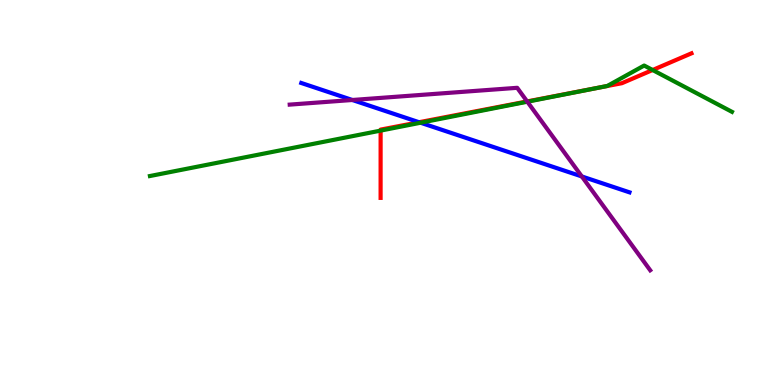[{'lines': ['blue', 'red'], 'intersections': [{'x': 5.41, 'y': 6.83}]}, {'lines': ['green', 'red'], 'intersections': [{'x': 4.91, 'y': 6.61}, {'x': 7.74, 'y': 7.73}, {'x': 8.42, 'y': 8.18}]}, {'lines': ['purple', 'red'], 'intersections': [{'x': 6.8, 'y': 7.37}]}, {'lines': ['blue', 'green'], 'intersections': [{'x': 5.43, 'y': 6.81}]}, {'lines': ['blue', 'purple'], 'intersections': [{'x': 4.55, 'y': 7.4}, {'x': 7.51, 'y': 5.42}]}, {'lines': ['green', 'purple'], 'intersections': [{'x': 6.8, 'y': 7.36}]}]